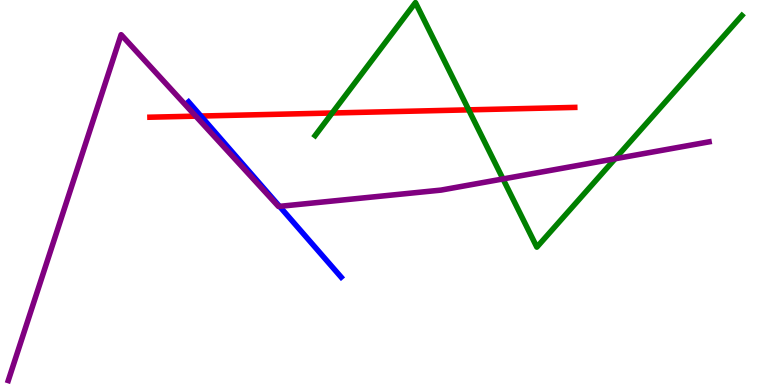[{'lines': ['blue', 'red'], 'intersections': [{'x': 2.59, 'y': 6.99}]}, {'lines': ['green', 'red'], 'intersections': [{'x': 4.29, 'y': 7.06}, {'x': 6.05, 'y': 7.15}]}, {'lines': ['purple', 'red'], 'intersections': [{'x': 2.53, 'y': 6.98}]}, {'lines': ['blue', 'green'], 'intersections': []}, {'lines': ['blue', 'purple'], 'intersections': [{'x': 3.61, 'y': 4.64}]}, {'lines': ['green', 'purple'], 'intersections': [{'x': 6.49, 'y': 5.35}, {'x': 7.94, 'y': 5.88}]}]